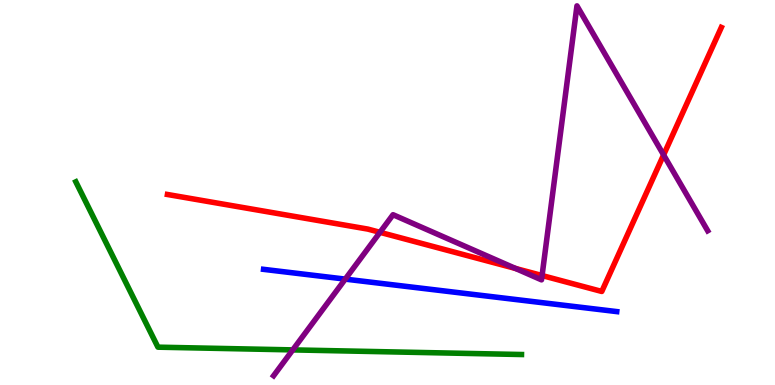[{'lines': ['blue', 'red'], 'intersections': []}, {'lines': ['green', 'red'], 'intersections': []}, {'lines': ['purple', 'red'], 'intersections': [{'x': 4.9, 'y': 3.97}, {'x': 6.65, 'y': 3.03}, {'x': 6.99, 'y': 2.84}, {'x': 8.56, 'y': 5.98}]}, {'lines': ['blue', 'green'], 'intersections': []}, {'lines': ['blue', 'purple'], 'intersections': [{'x': 4.45, 'y': 2.75}]}, {'lines': ['green', 'purple'], 'intersections': [{'x': 3.78, 'y': 0.912}]}]